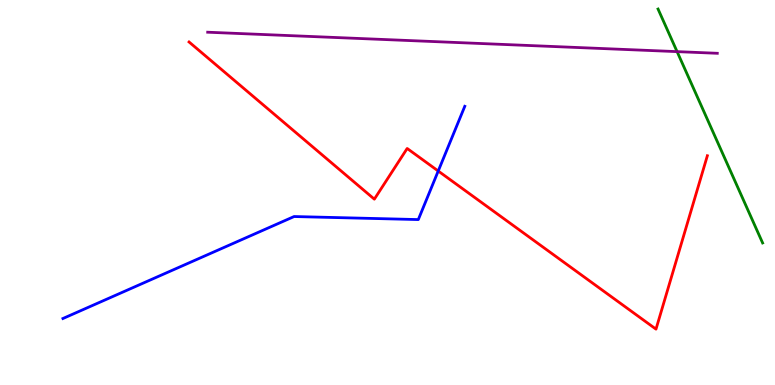[{'lines': ['blue', 'red'], 'intersections': [{'x': 5.65, 'y': 5.56}]}, {'lines': ['green', 'red'], 'intersections': []}, {'lines': ['purple', 'red'], 'intersections': []}, {'lines': ['blue', 'green'], 'intersections': []}, {'lines': ['blue', 'purple'], 'intersections': []}, {'lines': ['green', 'purple'], 'intersections': [{'x': 8.74, 'y': 8.66}]}]